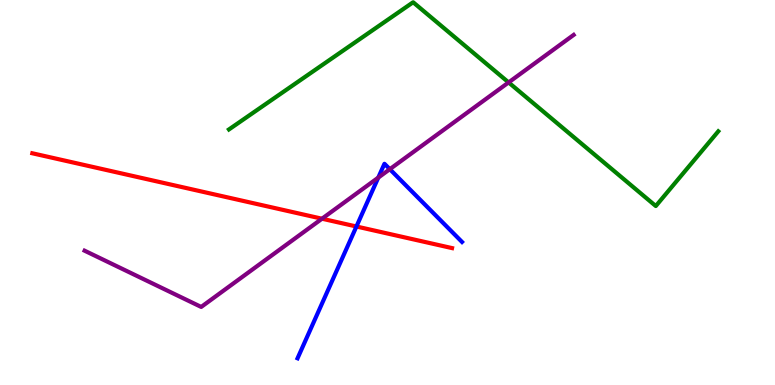[{'lines': ['blue', 'red'], 'intersections': [{'x': 4.6, 'y': 4.12}]}, {'lines': ['green', 'red'], 'intersections': []}, {'lines': ['purple', 'red'], 'intersections': [{'x': 4.15, 'y': 4.32}]}, {'lines': ['blue', 'green'], 'intersections': []}, {'lines': ['blue', 'purple'], 'intersections': [{'x': 4.88, 'y': 5.39}, {'x': 5.03, 'y': 5.61}]}, {'lines': ['green', 'purple'], 'intersections': [{'x': 6.56, 'y': 7.86}]}]